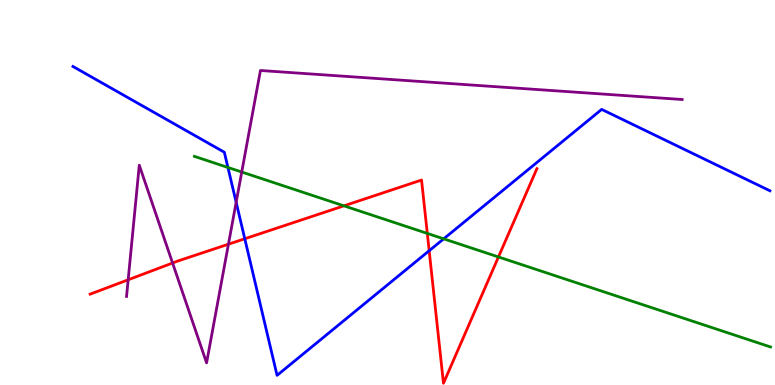[{'lines': ['blue', 'red'], 'intersections': [{'x': 3.16, 'y': 3.8}, {'x': 5.54, 'y': 3.49}]}, {'lines': ['green', 'red'], 'intersections': [{'x': 4.44, 'y': 4.65}, {'x': 5.51, 'y': 3.94}, {'x': 6.43, 'y': 3.33}]}, {'lines': ['purple', 'red'], 'intersections': [{'x': 1.65, 'y': 2.73}, {'x': 2.23, 'y': 3.17}, {'x': 2.95, 'y': 3.66}]}, {'lines': ['blue', 'green'], 'intersections': [{'x': 2.94, 'y': 5.65}, {'x': 5.73, 'y': 3.8}]}, {'lines': ['blue', 'purple'], 'intersections': [{'x': 3.05, 'y': 4.75}]}, {'lines': ['green', 'purple'], 'intersections': [{'x': 3.12, 'y': 5.53}]}]